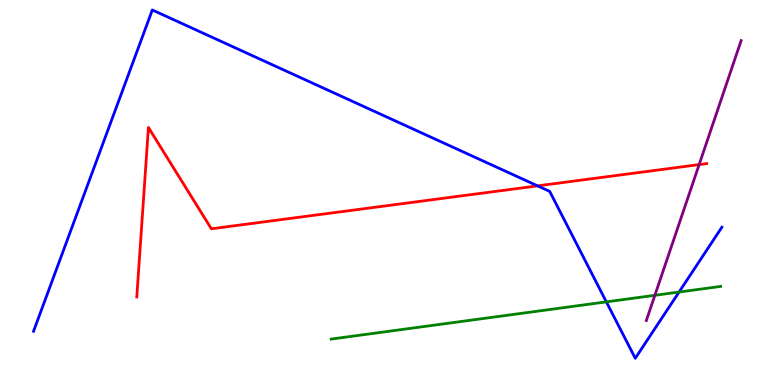[{'lines': ['blue', 'red'], 'intersections': [{'x': 6.94, 'y': 5.17}]}, {'lines': ['green', 'red'], 'intersections': []}, {'lines': ['purple', 'red'], 'intersections': [{'x': 9.02, 'y': 5.72}]}, {'lines': ['blue', 'green'], 'intersections': [{'x': 7.82, 'y': 2.16}, {'x': 8.76, 'y': 2.41}]}, {'lines': ['blue', 'purple'], 'intersections': []}, {'lines': ['green', 'purple'], 'intersections': [{'x': 8.45, 'y': 2.33}]}]